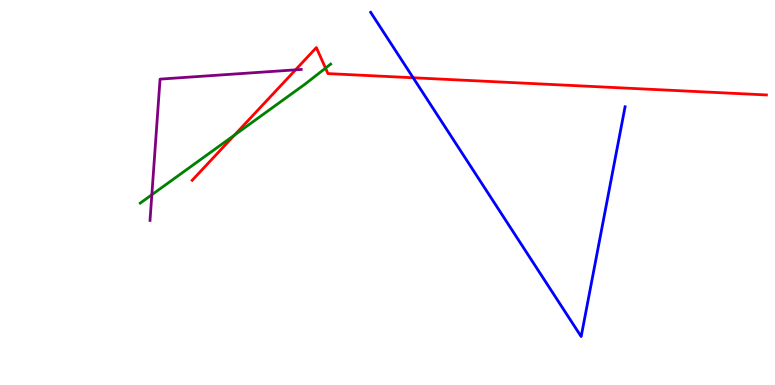[{'lines': ['blue', 'red'], 'intersections': [{'x': 5.33, 'y': 7.98}]}, {'lines': ['green', 'red'], 'intersections': [{'x': 3.03, 'y': 6.49}, {'x': 4.2, 'y': 8.23}]}, {'lines': ['purple', 'red'], 'intersections': [{'x': 3.81, 'y': 8.19}]}, {'lines': ['blue', 'green'], 'intersections': []}, {'lines': ['blue', 'purple'], 'intersections': []}, {'lines': ['green', 'purple'], 'intersections': [{'x': 1.96, 'y': 4.94}]}]